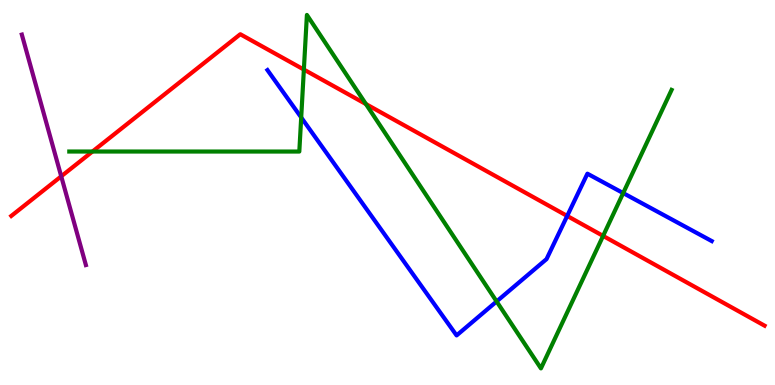[{'lines': ['blue', 'red'], 'intersections': [{'x': 7.32, 'y': 4.39}]}, {'lines': ['green', 'red'], 'intersections': [{'x': 1.19, 'y': 6.06}, {'x': 3.92, 'y': 8.19}, {'x': 4.72, 'y': 7.3}, {'x': 7.78, 'y': 3.87}]}, {'lines': ['purple', 'red'], 'intersections': [{'x': 0.79, 'y': 5.42}]}, {'lines': ['blue', 'green'], 'intersections': [{'x': 3.89, 'y': 6.95}, {'x': 6.41, 'y': 2.17}, {'x': 8.04, 'y': 4.98}]}, {'lines': ['blue', 'purple'], 'intersections': []}, {'lines': ['green', 'purple'], 'intersections': []}]